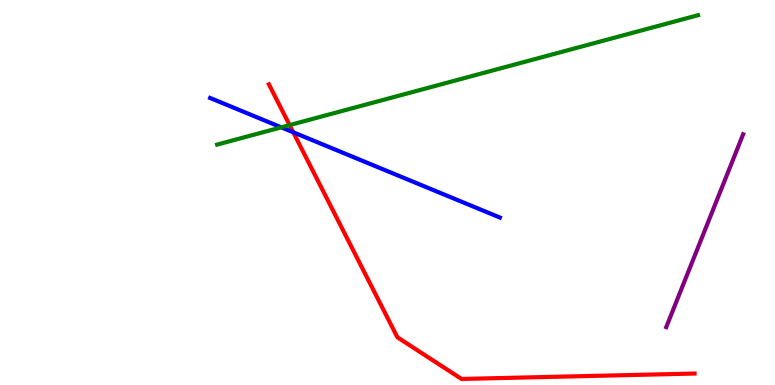[{'lines': ['blue', 'red'], 'intersections': [{'x': 3.78, 'y': 6.56}]}, {'lines': ['green', 'red'], 'intersections': [{'x': 3.74, 'y': 6.75}]}, {'lines': ['purple', 'red'], 'intersections': []}, {'lines': ['blue', 'green'], 'intersections': [{'x': 3.63, 'y': 6.69}]}, {'lines': ['blue', 'purple'], 'intersections': []}, {'lines': ['green', 'purple'], 'intersections': []}]